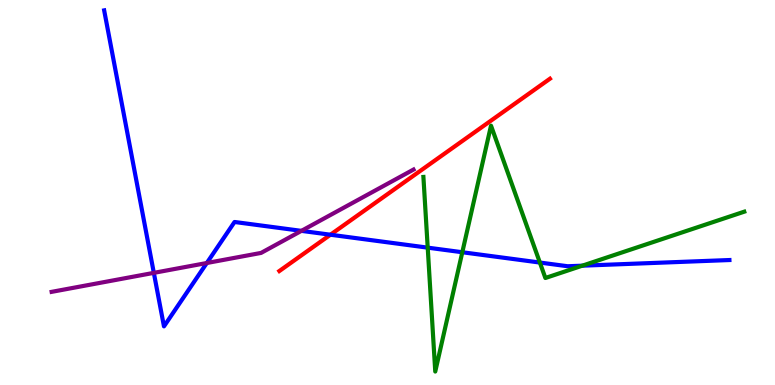[{'lines': ['blue', 'red'], 'intersections': [{'x': 4.26, 'y': 3.9}]}, {'lines': ['green', 'red'], 'intersections': []}, {'lines': ['purple', 'red'], 'intersections': []}, {'lines': ['blue', 'green'], 'intersections': [{'x': 5.52, 'y': 3.57}, {'x': 5.97, 'y': 3.45}, {'x': 6.97, 'y': 3.18}, {'x': 7.51, 'y': 3.1}]}, {'lines': ['blue', 'purple'], 'intersections': [{'x': 1.98, 'y': 2.91}, {'x': 2.67, 'y': 3.17}, {'x': 3.89, 'y': 4.0}]}, {'lines': ['green', 'purple'], 'intersections': []}]